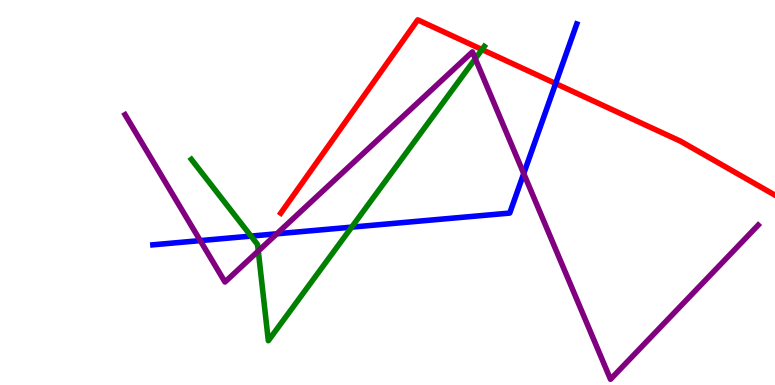[{'lines': ['blue', 'red'], 'intersections': [{'x': 7.17, 'y': 7.83}]}, {'lines': ['green', 'red'], 'intersections': [{'x': 6.22, 'y': 8.71}]}, {'lines': ['purple', 'red'], 'intersections': []}, {'lines': ['blue', 'green'], 'intersections': [{'x': 3.24, 'y': 3.87}, {'x': 4.54, 'y': 4.1}]}, {'lines': ['blue', 'purple'], 'intersections': [{'x': 2.58, 'y': 3.75}, {'x': 3.57, 'y': 3.93}, {'x': 6.76, 'y': 5.49}]}, {'lines': ['green', 'purple'], 'intersections': [{'x': 3.33, 'y': 3.48}, {'x': 6.13, 'y': 8.48}]}]